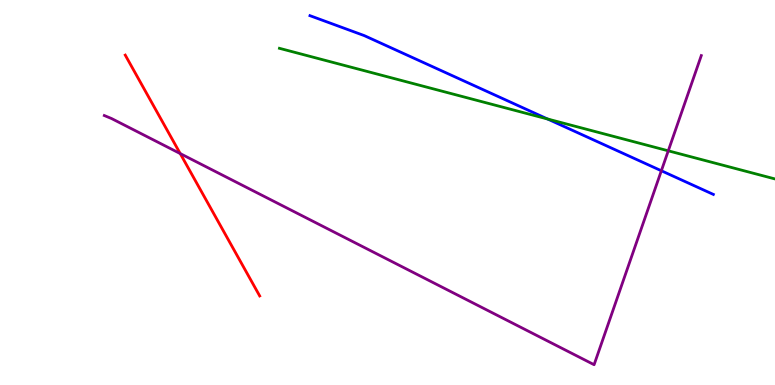[{'lines': ['blue', 'red'], 'intersections': []}, {'lines': ['green', 'red'], 'intersections': []}, {'lines': ['purple', 'red'], 'intersections': [{'x': 2.33, 'y': 6.01}]}, {'lines': ['blue', 'green'], 'intersections': [{'x': 7.06, 'y': 6.91}]}, {'lines': ['blue', 'purple'], 'intersections': [{'x': 8.53, 'y': 5.56}]}, {'lines': ['green', 'purple'], 'intersections': [{'x': 8.62, 'y': 6.08}]}]